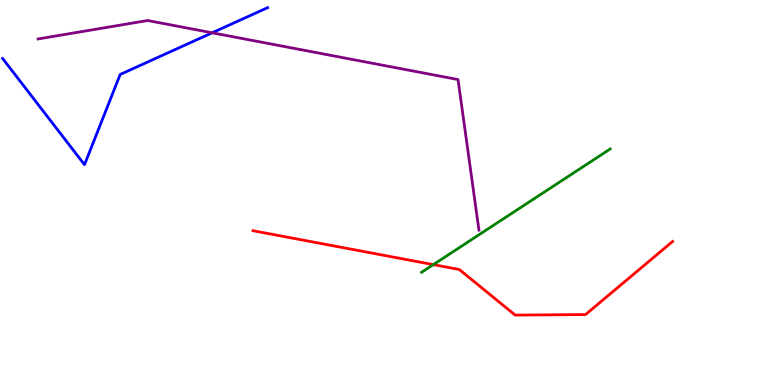[{'lines': ['blue', 'red'], 'intersections': []}, {'lines': ['green', 'red'], 'intersections': [{'x': 5.59, 'y': 3.13}]}, {'lines': ['purple', 'red'], 'intersections': []}, {'lines': ['blue', 'green'], 'intersections': []}, {'lines': ['blue', 'purple'], 'intersections': [{'x': 2.74, 'y': 9.15}]}, {'lines': ['green', 'purple'], 'intersections': []}]